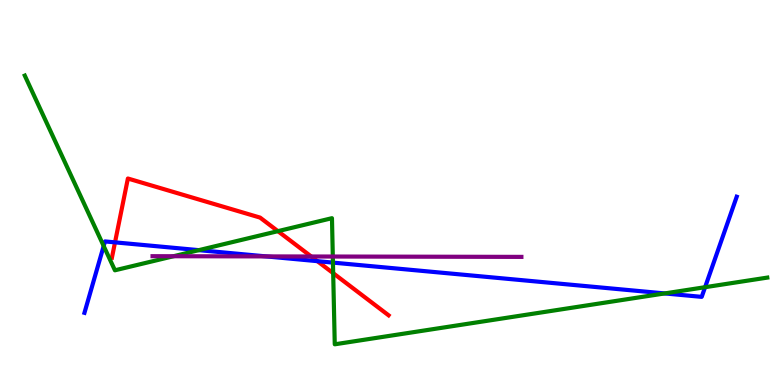[{'lines': ['blue', 'red'], 'intersections': [{'x': 1.48, 'y': 3.7}, {'x': 4.1, 'y': 3.22}]}, {'lines': ['green', 'red'], 'intersections': [{'x': 3.59, 'y': 4.0}, {'x': 4.3, 'y': 2.9}]}, {'lines': ['purple', 'red'], 'intersections': [{'x': 4.02, 'y': 3.34}]}, {'lines': ['blue', 'green'], 'intersections': [{'x': 1.34, 'y': 3.61}, {'x': 2.57, 'y': 3.5}, {'x': 4.3, 'y': 3.18}, {'x': 8.58, 'y': 2.38}, {'x': 9.1, 'y': 2.54}]}, {'lines': ['blue', 'purple'], 'intersections': [{'x': 3.44, 'y': 3.34}]}, {'lines': ['green', 'purple'], 'intersections': [{'x': 2.24, 'y': 3.34}, {'x': 4.29, 'y': 3.34}]}]